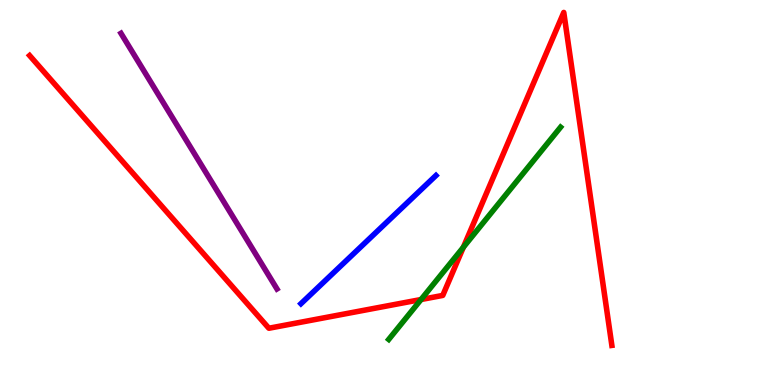[{'lines': ['blue', 'red'], 'intersections': []}, {'lines': ['green', 'red'], 'intersections': [{'x': 5.43, 'y': 2.22}, {'x': 5.98, 'y': 3.58}]}, {'lines': ['purple', 'red'], 'intersections': []}, {'lines': ['blue', 'green'], 'intersections': []}, {'lines': ['blue', 'purple'], 'intersections': []}, {'lines': ['green', 'purple'], 'intersections': []}]